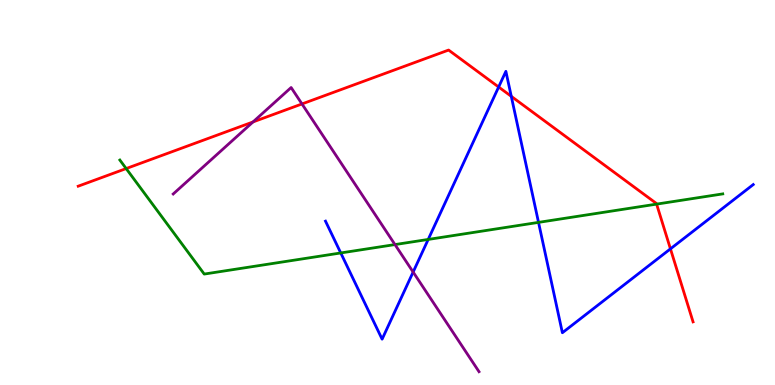[{'lines': ['blue', 'red'], 'intersections': [{'x': 6.43, 'y': 7.74}, {'x': 6.6, 'y': 7.5}, {'x': 8.65, 'y': 3.54}]}, {'lines': ['green', 'red'], 'intersections': [{'x': 1.63, 'y': 5.62}, {'x': 8.47, 'y': 4.7}]}, {'lines': ['purple', 'red'], 'intersections': [{'x': 3.26, 'y': 6.83}, {'x': 3.9, 'y': 7.3}]}, {'lines': ['blue', 'green'], 'intersections': [{'x': 4.4, 'y': 3.43}, {'x': 5.53, 'y': 3.78}, {'x': 6.95, 'y': 4.22}]}, {'lines': ['blue', 'purple'], 'intersections': [{'x': 5.33, 'y': 2.93}]}, {'lines': ['green', 'purple'], 'intersections': [{'x': 5.1, 'y': 3.65}]}]